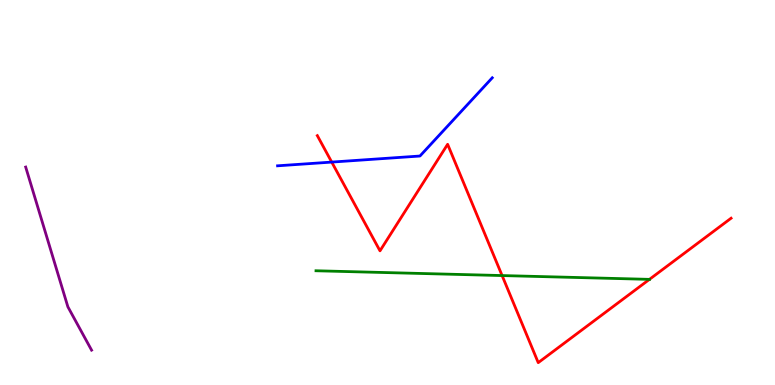[{'lines': ['blue', 'red'], 'intersections': [{'x': 4.28, 'y': 5.79}]}, {'lines': ['green', 'red'], 'intersections': [{'x': 6.48, 'y': 2.84}, {'x': 8.38, 'y': 2.74}]}, {'lines': ['purple', 'red'], 'intersections': []}, {'lines': ['blue', 'green'], 'intersections': []}, {'lines': ['blue', 'purple'], 'intersections': []}, {'lines': ['green', 'purple'], 'intersections': []}]